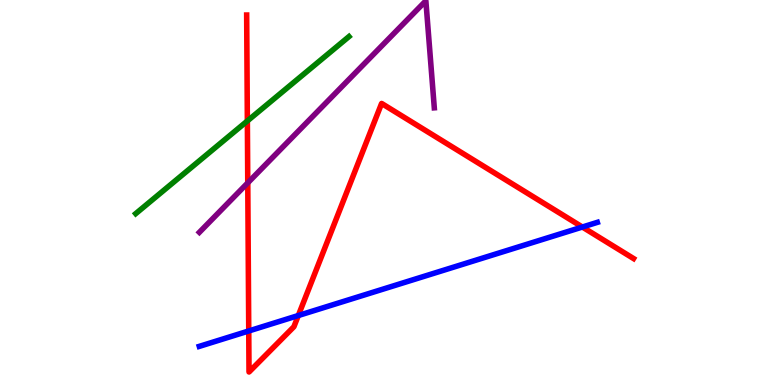[{'lines': ['blue', 'red'], 'intersections': [{'x': 3.21, 'y': 1.4}, {'x': 3.85, 'y': 1.8}, {'x': 7.51, 'y': 4.1}]}, {'lines': ['green', 'red'], 'intersections': [{'x': 3.19, 'y': 6.86}]}, {'lines': ['purple', 'red'], 'intersections': [{'x': 3.2, 'y': 5.25}]}, {'lines': ['blue', 'green'], 'intersections': []}, {'lines': ['blue', 'purple'], 'intersections': []}, {'lines': ['green', 'purple'], 'intersections': []}]